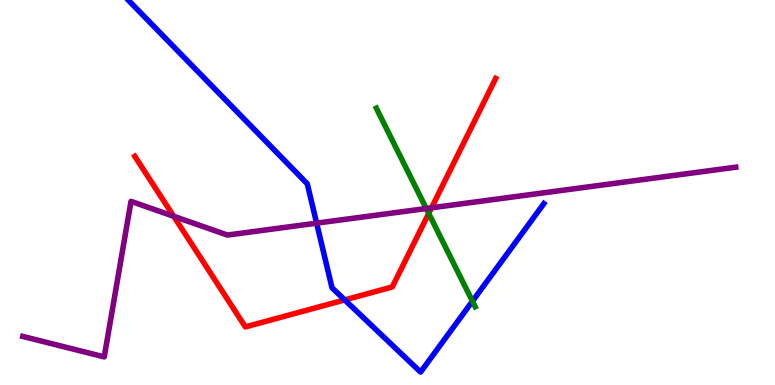[{'lines': ['blue', 'red'], 'intersections': [{'x': 4.45, 'y': 2.21}]}, {'lines': ['green', 'red'], 'intersections': [{'x': 5.53, 'y': 4.46}]}, {'lines': ['purple', 'red'], 'intersections': [{'x': 2.24, 'y': 4.38}, {'x': 5.57, 'y': 4.6}]}, {'lines': ['blue', 'green'], 'intersections': [{'x': 6.1, 'y': 2.18}]}, {'lines': ['blue', 'purple'], 'intersections': [{'x': 4.09, 'y': 4.2}]}, {'lines': ['green', 'purple'], 'intersections': [{'x': 5.5, 'y': 4.58}]}]